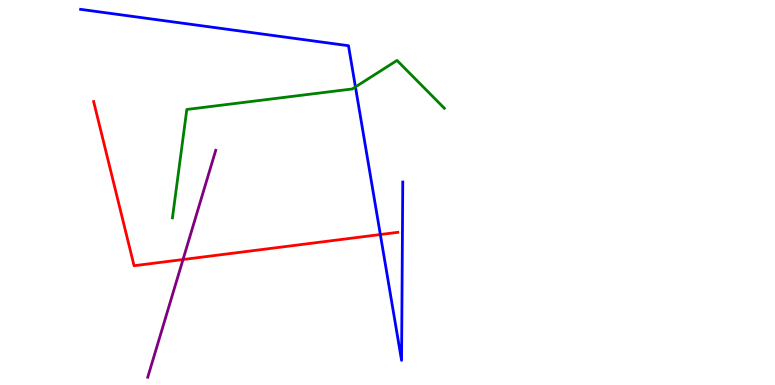[{'lines': ['blue', 'red'], 'intersections': [{'x': 4.91, 'y': 3.91}]}, {'lines': ['green', 'red'], 'intersections': []}, {'lines': ['purple', 'red'], 'intersections': [{'x': 2.36, 'y': 3.26}]}, {'lines': ['blue', 'green'], 'intersections': [{'x': 4.59, 'y': 7.74}]}, {'lines': ['blue', 'purple'], 'intersections': []}, {'lines': ['green', 'purple'], 'intersections': []}]